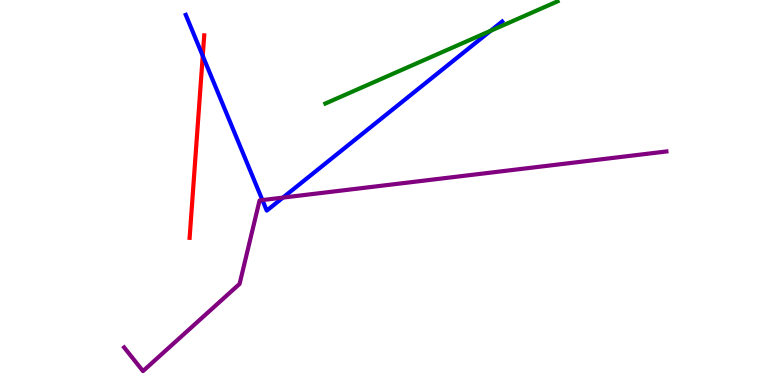[{'lines': ['blue', 'red'], 'intersections': [{'x': 2.62, 'y': 8.55}]}, {'lines': ['green', 'red'], 'intersections': []}, {'lines': ['purple', 'red'], 'intersections': []}, {'lines': ['blue', 'green'], 'intersections': [{'x': 6.33, 'y': 9.2}]}, {'lines': ['blue', 'purple'], 'intersections': [{'x': 3.39, 'y': 4.8}, {'x': 3.65, 'y': 4.87}]}, {'lines': ['green', 'purple'], 'intersections': []}]